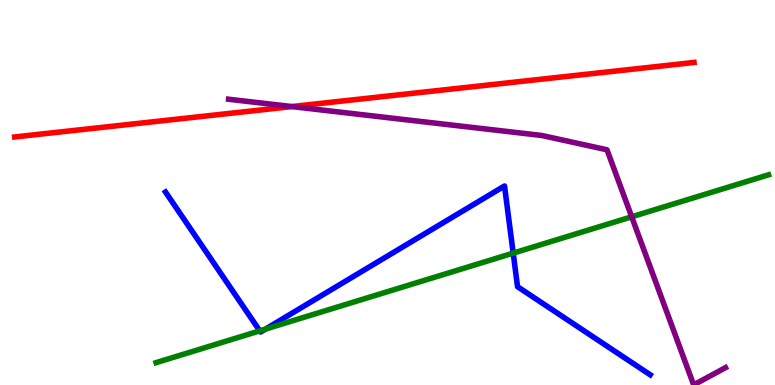[{'lines': ['blue', 'red'], 'intersections': []}, {'lines': ['green', 'red'], 'intersections': []}, {'lines': ['purple', 'red'], 'intersections': [{'x': 3.77, 'y': 7.23}]}, {'lines': ['blue', 'green'], 'intersections': [{'x': 3.35, 'y': 1.41}, {'x': 3.43, 'y': 1.45}, {'x': 6.62, 'y': 3.43}]}, {'lines': ['blue', 'purple'], 'intersections': []}, {'lines': ['green', 'purple'], 'intersections': [{'x': 8.15, 'y': 4.37}]}]